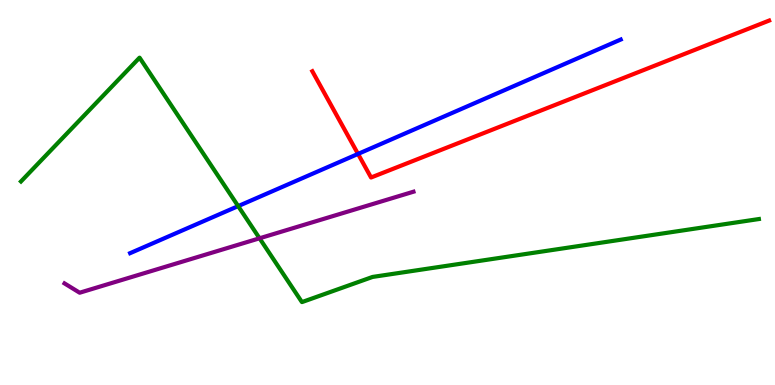[{'lines': ['blue', 'red'], 'intersections': [{'x': 4.62, 'y': 6.0}]}, {'lines': ['green', 'red'], 'intersections': []}, {'lines': ['purple', 'red'], 'intersections': []}, {'lines': ['blue', 'green'], 'intersections': [{'x': 3.07, 'y': 4.65}]}, {'lines': ['blue', 'purple'], 'intersections': []}, {'lines': ['green', 'purple'], 'intersections': [{'x': 3.35, 'y': 3.81}]}]